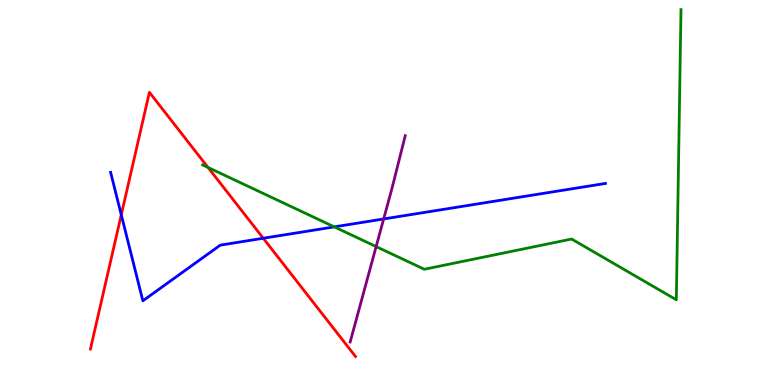[{'lines': ['blue', 'red'], 'intersections': [{'x': 1.56, 'y': 4.42}, {'x': 3.4, 'y': 3.81}]}, {'lines': ['green', 'red'], 'intersections': [{'x': 2.68, 'y': 5.65}]}, {'lines': ['purple', 'red'], 'intersections': []}, {'lines': ['blue', 'green'], 'intersections': [{'x': 4.31, 'y': 4.11}]}, {'lines': ['blue', 'purple'], 'intersections': [{'x': 4.95, 'y': 4.31}]}, {'lines': ['green', 'purple'], 'intersections': [{'x': 4.85, 'y': 3.6}]}]